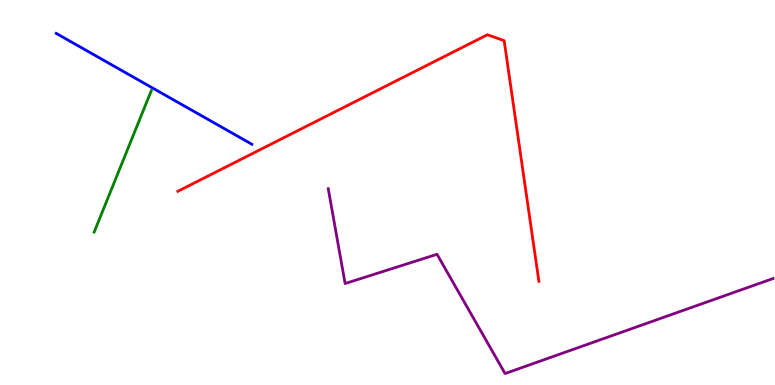[{'lines': ['blue', 'red'], 'intersections': []}, {'lines': ['green', 'red'], 'intersections': []}, {'lines': ['purple', 'red'], 'intersections': []}, {'lines': ['blue', 'green'], 'intersections': []}, {'lines': ['blue', 'purple'], 'intersections': []}, {'lines': ['green', 'purple'], 'intersections': []}]